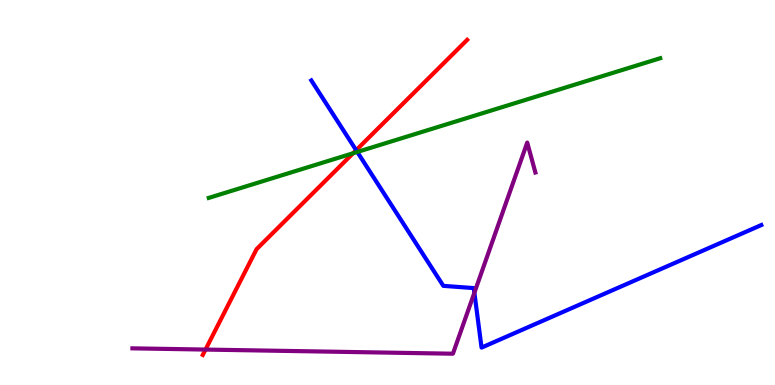[{'lines': ['blue', 'red'], 'intersections': [{'x': 4.6, 'y': 6.1}]}, {'lines': ['green', 'red'], 'intersections': [{'x': 4.56, 'y': 6.02}]}, {'lines': ['purple', 'red'], 'intersections': [{'x': 2.65, 'y': 0.92}]}, {'lines': ['blue', 'green'], 'intersections': [{'x': 4.61, 'y': 6.05}]}, {'lines': ['blue', 'purple'], 'intersections': [{'x': 6.12, 'y': 2.4}]}, {'lines': ['green', 'purple'], 'intersections': []}]